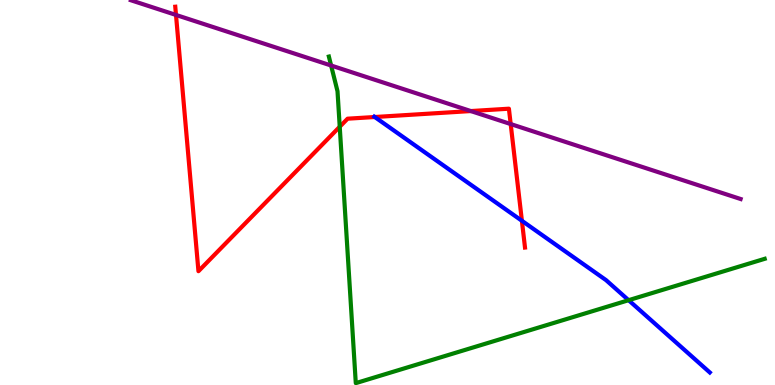[{'lines': ['blue', 'red'], 'intersections': [{'x': 4.84, 'y': 6.96}, {'x': 6.73, 'y': 4.27}]}, {'lines': ['green', 'red'], 'intersections': [{'x': 4.38, 'y': 6.71}]}, {'lines': ['purple', 'red'], 'intersections': [{'x': 2.27, 'y': 9.61}, {'x': 6.08, 'y': 7.12}, {'x': 6.59, 'y': 6.78}]}, {'lines': ['blue', 'green'], 'intersections': [{'x': 8.11, 'y': 2.2}]}, {'lines': ['blue', 'purple'], 'intersections': []}, {'lines': ['green', 'purple'], 'intersections': [{'x': 4.27, 'y': 8.3}]}]